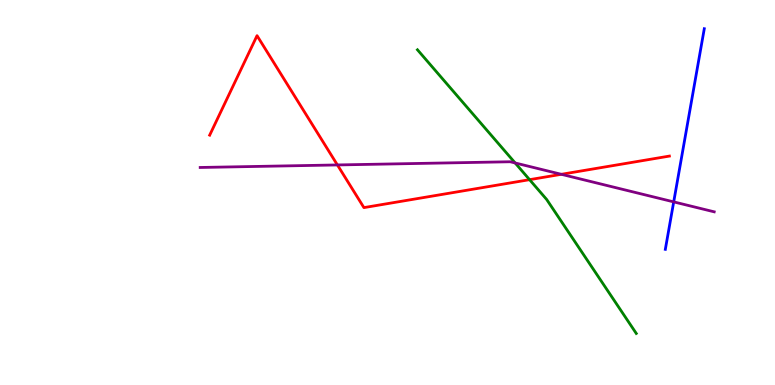[{'lines': ['blue', 'red'], 'intersections': []}, {'lines': ['green', 'red'], 'intersections': [{'x': 6.83, 'y': 5.33}]}, {'lines': ['purple', 'red'], 'intersections': [{'x': 4.35, 'y': 5.72}, {'x': 7.24, 'y': 5.47}]}, {'lines': ['blue', 'green'], 'intersections': []}, {'lines': ['blue', 'purple'], 'intersections': [{'x': 8.69, 'y': 4.76}]}, {'lines': ['green', 'purple'], 'intersections': [{'x': 6.65, 'y': 5.77}]}]